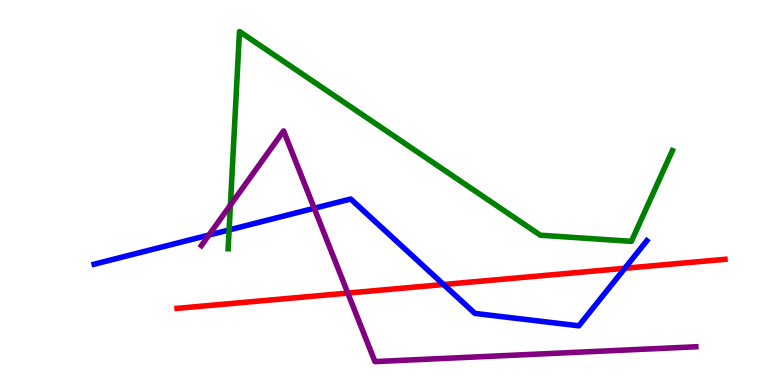[{'lines': ['blue', 'red'], 'intersections': [{'x': 5.72, 'y': 2.61}, {'x': 8.06, 'y': 3.03}]}, {'lines': ['green', 'red'], 'intersections': []}, {'lines': ['purple', 'red'], 'intersections': [{'x': 4.49, 'y': 2.39}]}, {'lines': ['blue', 'green'], 'intersections': [{'x': 2.96, 'y': 4.03}]}, {'lines': ['blue', 'purple'], 'intersections': [{'x': 2.7, 'y': 3.89}, {'x': 4.05, 'y': 4.59}]}, {'lines': ['green', 'purple'], 'intersections': [{'x': 2.97, 'y': 4.67}]}]